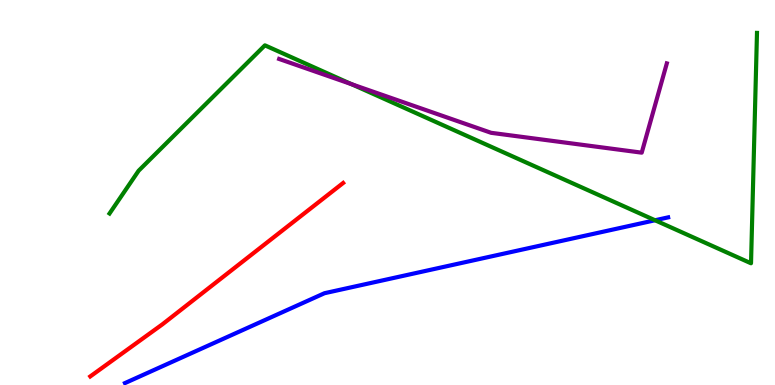[{'lines': ['blue', 'red'], 'intersections': []}, {'lines': ['green', 'red'], 'intersections': []}, {'lines': ['purple', 'red'], 'intersections': []}, {'lines': ['blue', 'green'], 'intersections': [{'x': 8.45, 'y': 4.28}]}, {'lines': ['blue', 'purple'], 'intersections': []}, {'lines': ['green', 'purple'], 'intersections': [{'x': 4.54, 'y': 7.81}]}]